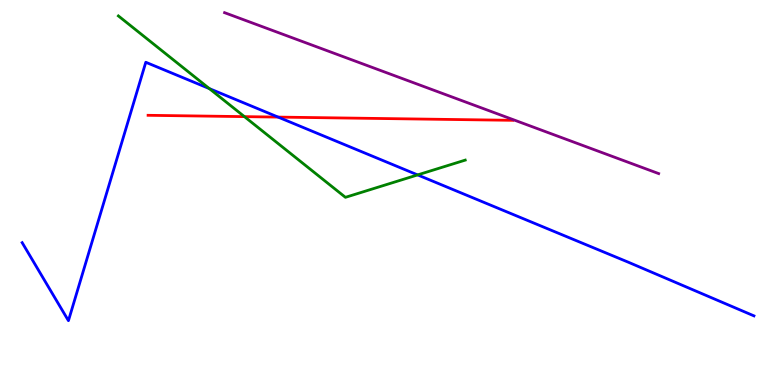[{'lines': ['blue', 'red'], 'intersections': [{'x': 3.59, 'y': 6.96}]}, {'lines': ['green', 'red'], 'intersections': [{'x': 3.15, 'y': 6.97}]}, {'lines': ['purple', 'red'], 'intersections': []}, {'lines': ['blue', 'green'], 'intersections': [{'x': 2.7, 'y': 7.7}, {'x': 5.39, 'y': 5.46}]}, {'lines': ['blue', 'purple'], 'intersections': []}, {'lines': ['green', 'purple'], 'intersections': []}]